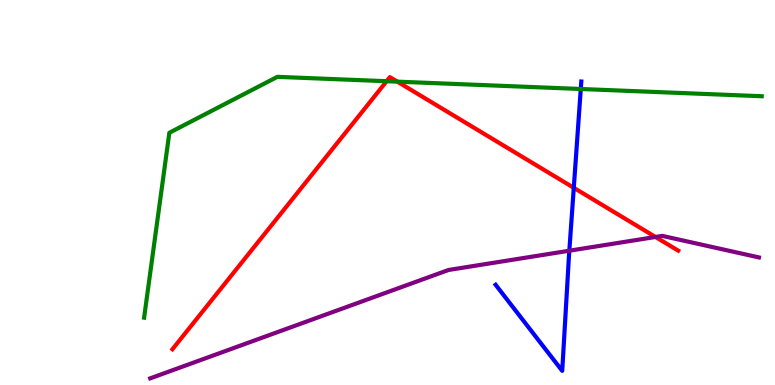[{'lines': ['blue', 'red'], 'intersections': [{'x': 7.4, 'y': 5.12}]}, {'lines': ['green', 'red'], 'intersections': [{'x': 4.99, 'y': 7.89}, {'x': 5.13, 'y': 7.88}]}, {'lines': ['purple', 'red'], 'intersections': [{'x': 8.46, 'y': 3.85}]}, {'lines': ['blue', 'green'], 'intersections': [{'x': 7.49, 'y': 7.69}]}, {'lines': ['blue', 'purple'], 'intersections': [{'x': 7.35, 'y': 3.49}]}, {'lines': ['green', 'purple'], 'intersections': []}]